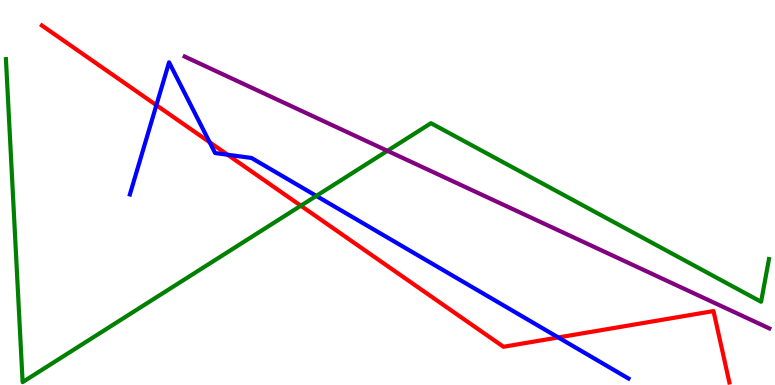[{'lines': ['blue', 'red'], 'intersections': [{'x': 2.02, 'y': 7.27}, {'x': 2.7, 'y': 6.31}, {'x': 2.94, 'y': 5.98}, {'x': 7.2, 'y': 1.23}]}, {'lines': ['green', 'red'], 'intersections': [{'x': 3.88, 'y': 4.66}]}, {'lines': ['purple', 'red'], 'intersections': []}, {'lines': ['blue', 'green'], 'intersections': [{'x': 4.08, 'y': 4.91}]}, {'lines': ['blue', 'purple'], 'intersections': []}, {'lines': ['green', 'purple'], 'intersections': [{'x': 5.0, 'y': 6.08}]}]